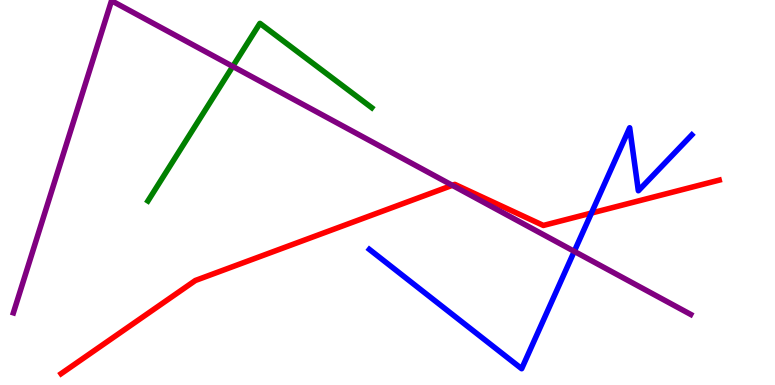[{'lines': ['blue', 'red'], 'intersections': [{'x': 7.63, 'y': 4.47}]}, {'lines': ['green', 'red'], 'intersections': []}, {'lines': ['purple', 'red'], 'intersections': [{'x': 5.84, 'y': 5.19}]}, {'lines': ['blue', 'green'], 'intersections': []}, {'lines': ['blue', 'purple'], 'intersections': [{'x': 7.41, 'y': 3.47}]}, {'lines': ['green', 'purple'], 'intersections': [{'x': 3.0, 'y': 8.28}]}]